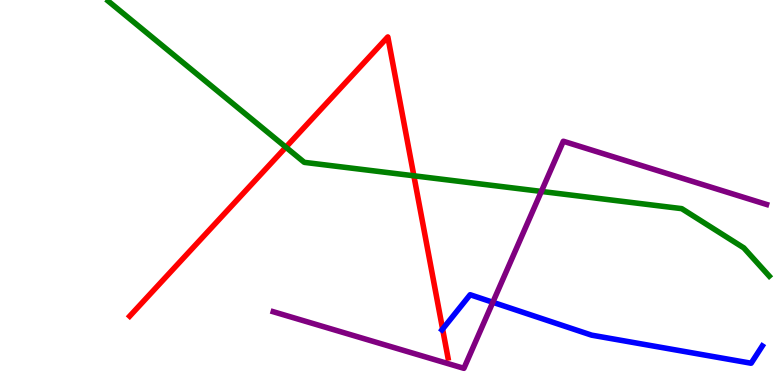[{'lines': ['blue', 'red'], 'intersections': [{'x': 5.71, 'y': 1.45}]}, {'lines': ['green', 'red'], 'intersections': [{'x': 3.69, 'y': 6.18}, {'x': 5.34, 'y': 5.43}]}, {'lines': ['purple', 'red'], 'intersections': []}, {'lines': ['blue', 'green'], 'intersections': []}, {'lines': ['blue', 'purple'], 'intersections': [{'x': 6.36, 'y': 2.15}]}, {'lines': ['green', 'purple'], 'intersections': [{'x': 6.99, 'y': 5.03}]}]